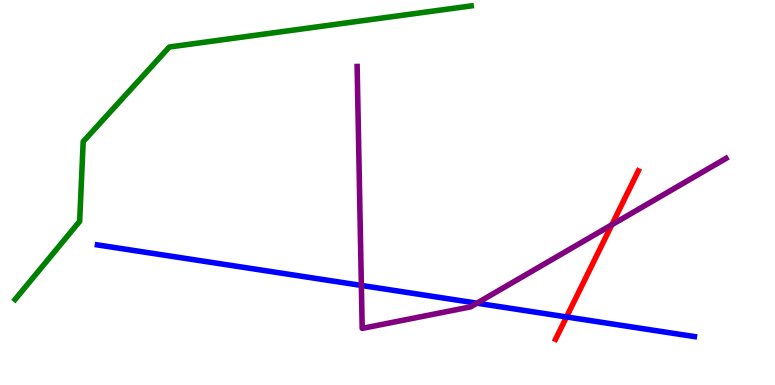[{'lines': ['blue', 'red'], 'intersections': [{'x': 7.31, 'y': 1.77}]}, {'lines': ['green', 'red'], 'intersections': []}, {'lines': ['purple', 'red'], 'intersections': [{'x': 7.89, 'y': 4.16}]}, {'lines': ['blue', 'green'], 'intersections': []}, {'lines': ['blue', 'purple'], 'intersections': [{'x': 4.66, 'y': 2.59}, {'x': 6.15, 'y': 2.13}]}, {'lines': ['green', 'purple'], 'intersections': []}]